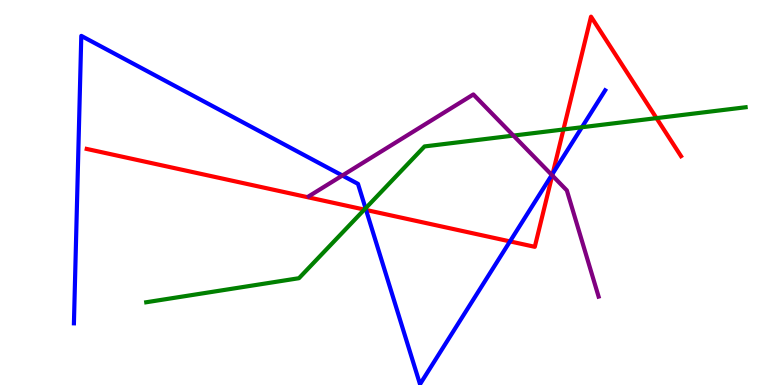[{'lines': ['blue', 'red'], 'intersections': [{'x': 4.72, 'y': 4.55}, {'x': 6.58, 'y': 3.73}, {'x': 7.13, 'y': 5.49}]}, {'lines': ['green', 'red'], 'intersections': [{'x': 4.7, 'y': 4.56}, {'x': 7.27, 'y': 6.64}, {'x': 8.47, 'y': 6.93}]}, {'lines': ['purple', 'red'], 'intersections': [{'x': 7.13, 'y': 5.44}]}, {'lines': ['blue', 'green'], 'intersections': [{'x': 4.72, 'y': 4.59}, {'x': 7.51, 'y': 6.7}]}, {'lines': ['blue', 'purple'], 'intersections': [{'x': 4.42, 'y': 5.44}, {'x': 7.12, 'y': 5.45}]}, {'lines': ['green', 'purple'], 'intersections': [{'x': 6.62, 'y': 6.48}]}]